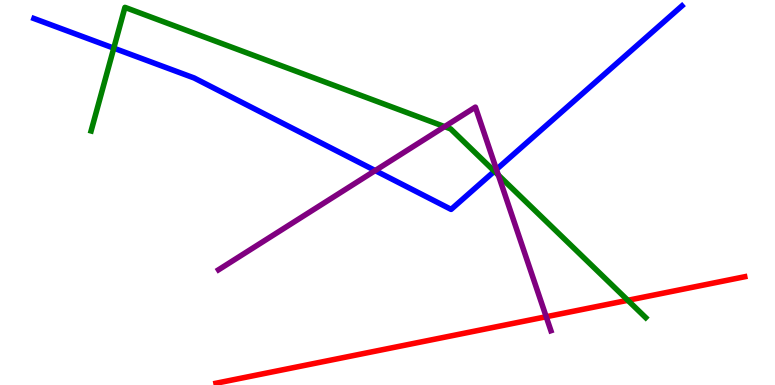[{'lines': ['blue', 'red'], 'intersections': []}, {'lines': ['green', 'red'], 'intersections': [{'x': 8.1, 'y': 2.2}]}, {'lines': ['purple', 'red'], 'intersections': [{'x': 7.05, 'y': 1.77}]}, {'lines': ['blue', 'green'], 'intersections': [{'x': 1.47, 'y': 8.75}, {'x': 6.38, 'y': 5.55}]}, {'lines': ['blue', 'purple'], 'intersections': [{'x': 4.84, 'y': 5.57}, {'x': 6.41, 'y': 5.6}]}, {'lines': ['green', 'purple'], 'intersections': [{'x': 5.74, 'y': 6.71}, {'x': 6.43, 'y': 5.45}]}]